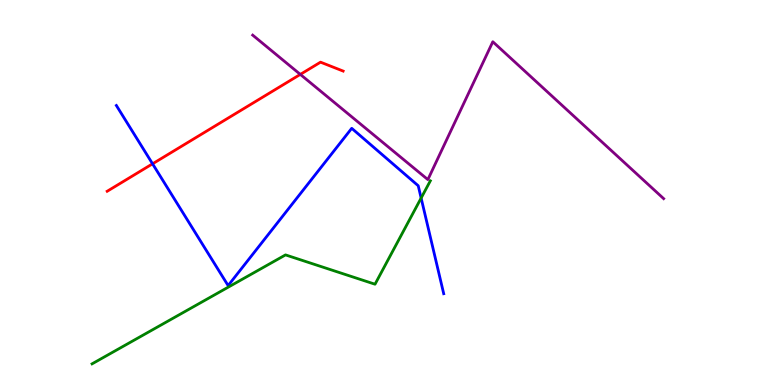[{'lines': ['blue', 'red'], 'intersections': [{'x': 1.97, 'y': 5.75}]}, {'lines': ['green', 'red'], 'intersections': []}, {'lines': ['purple', 'red'], 'intersections': [{'x': 3.88, 'y': 8.07}]}, {'lines': ['blue', 'green'], 'intersections': [{'x': 5.43, 'y': 4.86}]}, {'lines': ['blue', 'purple'], 'intersections': []}, {'lines': ['green', 'purple'], 'intersections': []}]